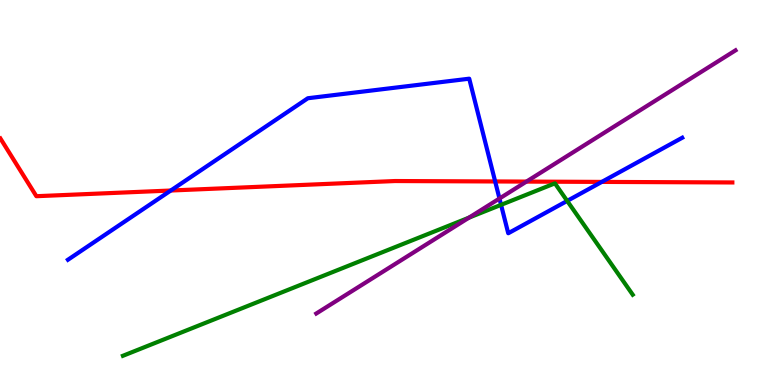[{'lines': ['blue', 'red'], 'intersections': [{'x': 2.2, 'y': 5.05}, {'x': 6.39, 'y': 5.29}, {'x': 7.77, 'y': 5.28}]}, {'lines': ['green', 'red'], 'intersections': []}, {'lines': ['purple', 'red'], 'intersections': [{'x': 6.79, 'y': 5.28}]}, {'lines': ['blue', 'green'], 'intersections': [{'x': 6.47, 'y': 4.68}, {'x': 7.32, 'y': 4.78}]}, {'lines': ['blue', 'purple'], 'intersections': [{'x': 6.44, 'y': 4.84}]}, {'lines': ['green', 'purple'], 'intersections': [{'x': 6.05, 'y': 4.35}]}]